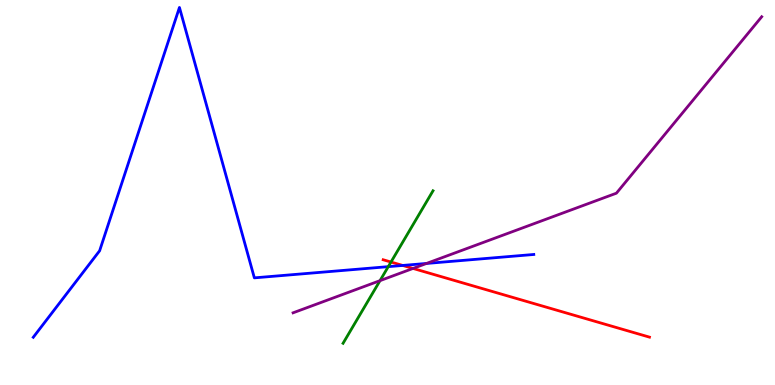[{'lines': ['blue', 'red'], 'intersections': [{'x': 5.2, 'y': 3.11}]}, {'lines': ['green', 'red'], 'intersections': [{'x': 5.05, 'y': 3.19}]}, {'lines': ['purple', 'red'], 'intersections': [{'x': 5.33, 'y': 3.03}]}, {'lines': ['blue', 'green'], 'intersections': [{'x': 5.01, 'y': 3.07}]}, {'lines': ['blue', 'purple'], 'intersections': [{'x': 5.5, 'y': 3.16}]}, {'lines': ['green', 'purple'], 'intersections': [{'x': 4.9, 'y': 2.71}]}]